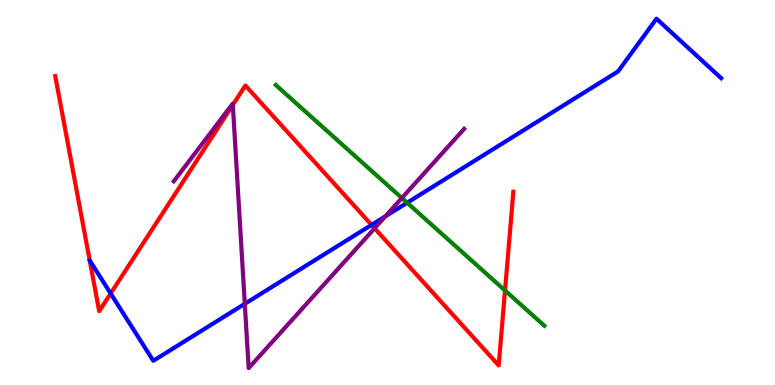[{'lines': ['blue', 'red'], 'intersections': [{'x': 1.43, 'y': 2.38}, {'x': 4.79, 'y': 4.16}]}, {'lines': ['green', 'red'], 'intersections': [{'x': 6.52, 'y': 2.45}]}, {'lines': ['purple', 'red'], 'intersections': [{'x': 3.0, 'y': 7.27}, {'x': 4.83, 'y': 4.07}]}, {'lines': ['blue', 'green'], 'intersections': [{'x': 5.25, 'y': 4.73}]}, {'lines': ['blue', 'purple'], 'intersections': [{'x': 3.16, 'y': 2.11}, {'x': 4.97, 'y': 4.38}]}, {'lines': ['green', 'purple'], 'intersections': [{'x': 5.19, 'y': 4.86}]}]